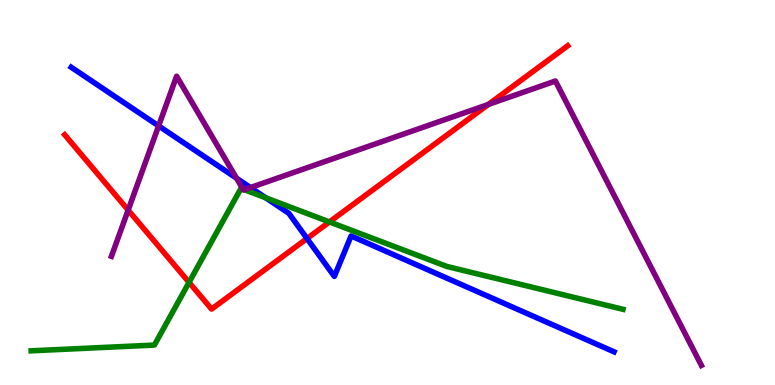[{'lines': ['blue', 'red'], 'intersections': [{'x': 3.96, 'y': 3.8}]}, {'lines': ['green', 'red'], 'intersections': [{'x': 2.44, 'y': 2.67}, {'x': 4.25, 'y': 4.24}]}, {'lines': ['purple', 'red'], 'intersections': [{'x': 1.65, 'y': 4.54}, {'x': 6.3, 'y': 7.29}]}, {'lines': ['blue', 'green'], 'intersections': [{'x': 3.43, 'y': 4.86}]}, {'lines': ['blue', 'purple'], 'intersections': [{'x': 2.05, 'y': 6.73}, {'x': 3.05, 'y': 5.37}, {'x': 3.23, 'y': 5.13}]}, {'lines': ['green', 'purple'], 'intersections': [{'x': 3.14, 'y': 5.09}, {'x': 3.15, 'y': 5.07}]}]